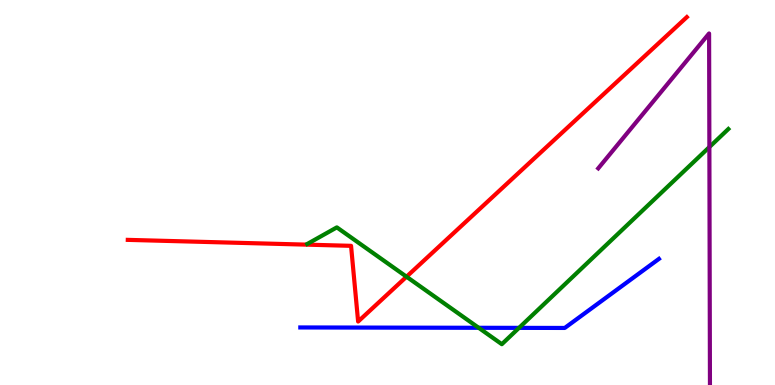[{'lines': ['blue', 'red'], 'intersections': []}, {'lines': ['green', 'red'], 'intersections': [{'x': 5.25, 'y': 2.81}]}, {'lines': ['purple', 'red'], 'intersections': []}, {'lines': ['blue', 'green'], 'intersections': [{'x': 6.18, 'y': 1.49}, {'x': 6.7, 'y': 1.48}]}, {'lines': ['blue', 'purple'], 'intersections': []}, {'lines': ['green', 'purple'], 'intersections': [{'x': 9.15, 'y': 6.18}]}]